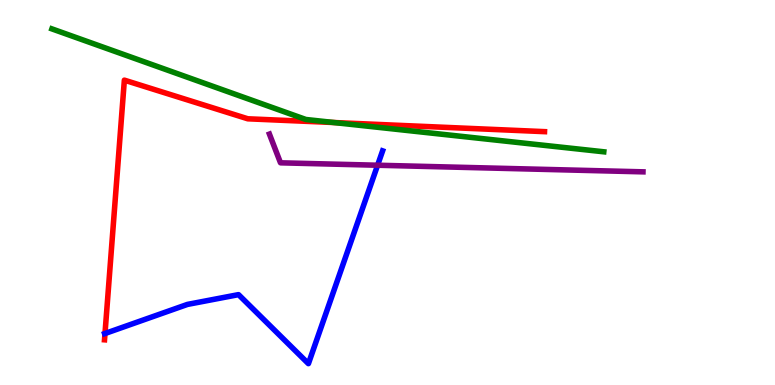[{'lines': ['blue', 'red'], 'intersections': [{'x': 1.35, 'y': 1.34}]}, {'lines': ['green', 'red'], 'intersections': [{'x': 4.31, 'y': 6.82}]}, {'lines': ['purple', 'red'], 'intersections': []}, {'lines': ['blue', 'green'], 'intersections': []}, {'lines': ['blue', 'purple'], 'intersections': [{'x': 4.87, 'y': 5.71}]}, {'lines': ['green', 'purple'], 'intersections': []}]